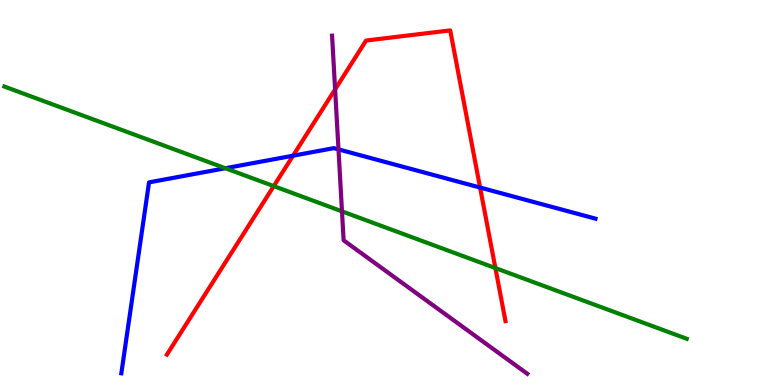[{'lines': ['blue', 'red'], 'intersections': [{'x': 3.78, 'y': 5.96}, {'x': 6.19, 'y': 5.13}]}, {'lines': ['green', 'red'], 'intersections': [{'x': 3.53, 'y': 5.17}, {'x': 6.39, 'y': 3.04}]}, {'lines': ['purple', 'red'], 'intersections': [{'x': 4.32, 'y': 7.68}]}, {'lines': ['blue', 'green'], 'intersections': [{'x': 2.91, 'y': 5.63}]}, {'lines': ['blue', 'purple'], 'intersections': [{'x': 4.37, 'y': 6.12}]}, {'lines': ['green', 'purple'], 'intersections': [{'x': 4.41, 'y': 4.51}]}]